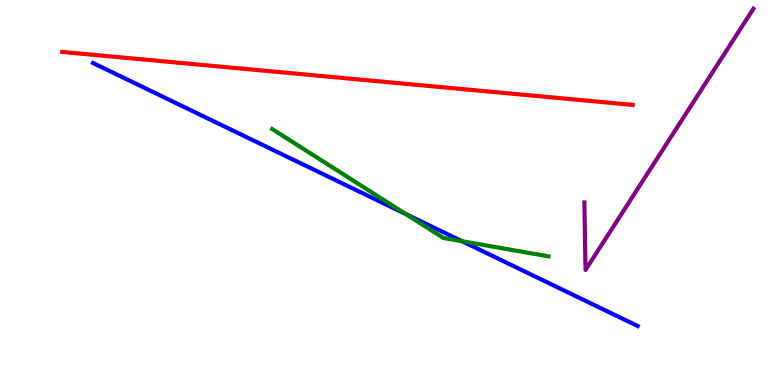[{'lines': ['blue', 'red'], 'intersections': []}, {'lines': ['green', 'red'], 'intersections': []}, {'lines': ['purple', 'red'], 'intersections': []}, {'lines': ['blue', 'green'], 'intersections': [{'x': 5.24, 'y': 4.44}, {'x': 5.96, 'y': 3.73}]}, {'lines': ['blue', 'purple'], 'intersections': []}, {'lines': ['green', 'purple'], 'intersections': []}]